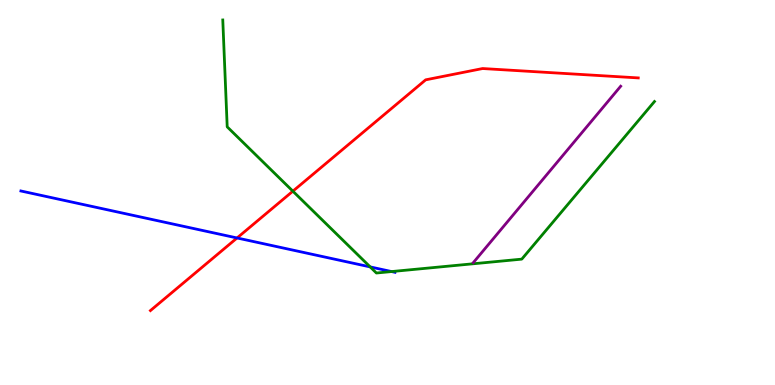[{'lines': ['blue', 'red'], 'intersections': [{'x': 3.06, 'y': 3.82}]}, {'lines': ['green', 'red'], 'intersections': [{'x': 3.78, 'y': 5.03}]}, {'lines': ['purple', 'red'], 'intersections': []}, {'lines': ['blue', 'green'], 'intersections': [{'x': 4.78, 'y': 3.07}, {'x': 5.05, 'y': 2.95}]}, {'lines': ['blue', 'purple'], 'intersections': []}, {'lines': ['green', 'purple'], 'intersections': []}]